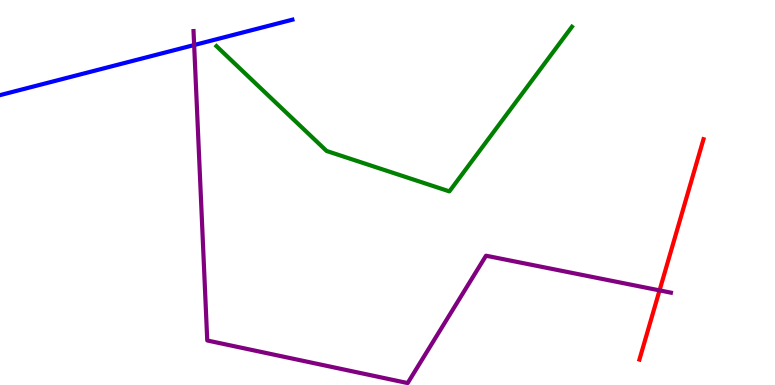[{'lines': ['blue', 'red'], 'intersections': []}, {'lines': ['green', 'red'], 'intersections': []}, {'lines': ['purple', 'red'], 'intersections': [{'x': 8.51, 'y': 2.46}]}, {'lines': ['blue', 'green'], 'intersections': []}, {'lines': ['blue', 'purple'], 'intersections': [{'x': 2.51, 'y': 8.83}]}, {'lines': ['green', 'purple'], 'intersections': []}]